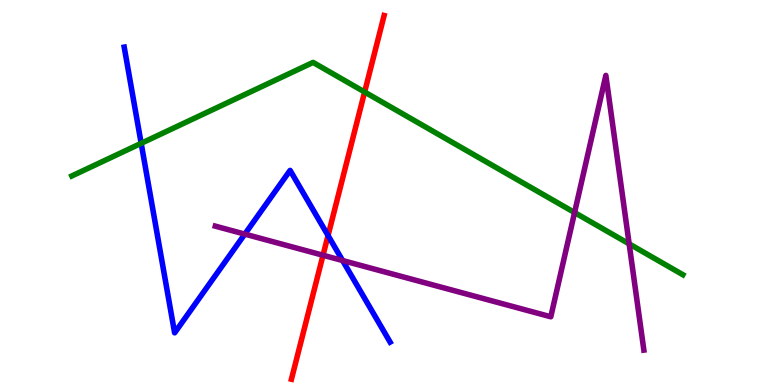[{'lines': ['blue', 'red'], 'intersections': [{'x': 4.23, 'y': 3.88}]}, {'lines': ['green', 'red'], 'intersections': [{'x': 4.7, 'y': 7.61}]}, {'lines': ['purple', 'red'], 'intersections': [{'x': 4.17, 'y': 3.37}]}, {'lines': ['blue', 'green'], 'intersections': [{'x': 1.82, 'y': 6.28}]}, {'lines': ['blue', 'purple'], 'intersections': [{'x': 3.16, 'y': 3.92}, {'x': 4.42, 'y': 3.23}]}, {'lines': ['green', 'purple'], 'intersections': [{'x': 7.41, 'y': 4.48}, {'x': 8.12, 'y': 3.67}]}]